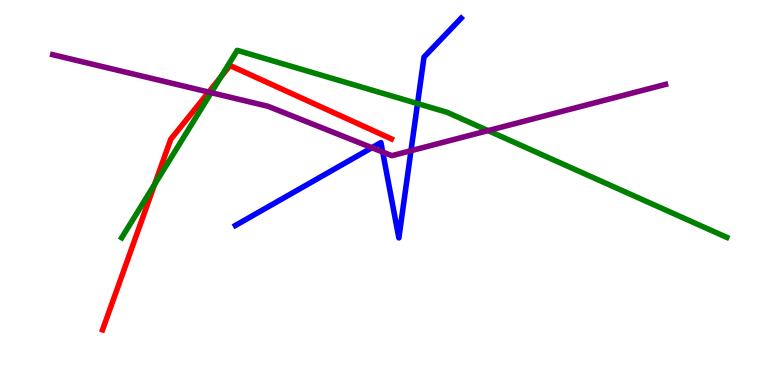[{'lines': ['blue', 'red'], 'intersections': []}, {'lines': ['green', 'red'], 'intersections': [{'x': 1.99, 'y': 5.21}, {'x': 2.85, 'y': 8.0}]}, {'lines': ['purple', 'red'], 'intersections': [{'x': 2.69, 'y': 7.61}]}, {'lines': ['blue', 'green'], 'intersections': [{'x': 5.39, 'y': 7.31}]}, {'lines': ['blue', 'purple'], 'intersections': [{'x': 4.8, 'y': 6.16}, {'x': 4.94, 'y': 6.05}, {'x': 5.3, 'y': 6.09}]}, {'lines': ['green', 'purple'], 'intersections': [{'x': 2.72, 'y': 7.59}, {'x': 6.3, 'y': 6.61}]}]